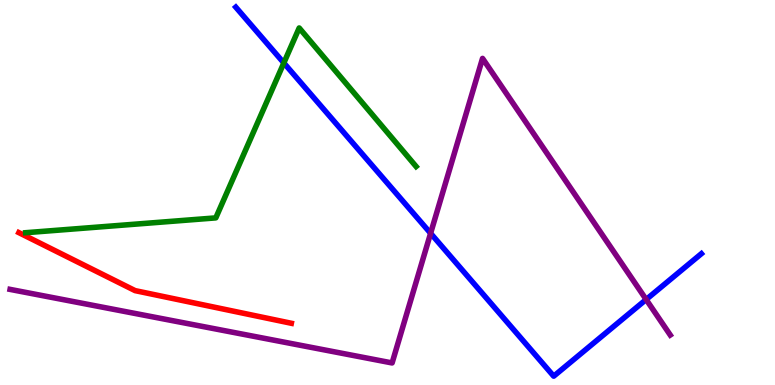[{'lines': ['blue', 'red'], 'intersections': []}, {'lines': ['green', 'red'], 'intersections': []}, {'lines': ['purple', 'red'], 'intersections': []}, {'lines': ['blue', 'green'], 'intersections': [{'x': 3.66, 'y': 8.37}]}, {'lines': ['blue', 'purple'], 'intersections': [{'x': 5.56, 'y': 3.94}, {'x': 8.34, 'y': 2.22}]}, {'lines': ['green', 'purple'], 'intersections': []}]